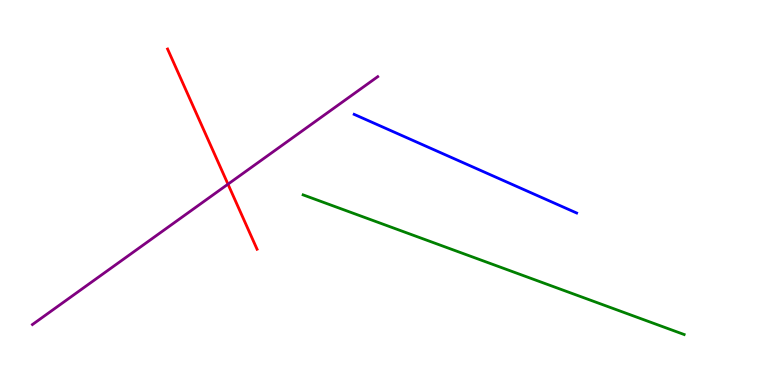[{'lines': ['blue', 'red'], 'intersections': []}, {'lines': ['green', 'red'], 'intersections': []}, {'lines': ['purple', 'red'], 'intersections': [{'x': 2.94, 'y': 5.22}]}, {'lines': ['blue', 'green'], 'intersections': []}, {'lines': ['blue', 'purple'], 'intersections': []}, {'lines': ['green', 'purple'], 'intersections': []}]